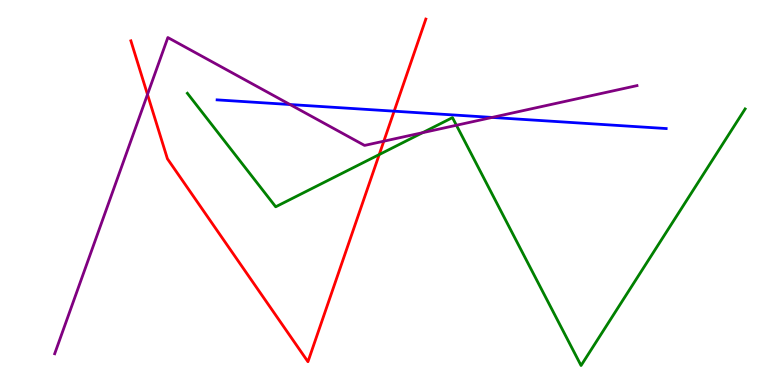[{'lines': ['blue', 'red'], 'intersections': [{'x': 5.09, 'y': 7.11}]}, {'lines': ['green', 'red'], 'intersections': [{'x': 4.89, 'y': 5.99}]}, {'lines': ['purple', 'red'], 'intersections': [{'x': 1.9, 'y': 7.55}, {'x': 4.95, 'y': 6.33}]}, {'lines': ['blue', 'green'], 'intersections': []}, {'lines': ['blue', 'purple'], 'intersections': [{'x': 3.74, 'y': 7.29}, {'x': 6.35, 'y': 6.95}]}, {'lines': ['green', 'purple'], 'intersections': [{'x': 5.45, 'y': 6.55}, {'x': 5.89, 'y': 6.75}]}]